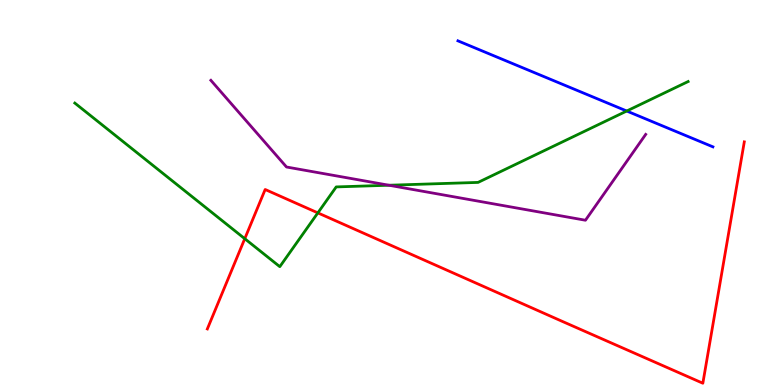[{'lines': ['blue', 'red'], 'intersections': []}, {'lines': ['green', 'red'], 'intersections': [{'x': 3.16, 'y': 3.8}, {'x': 4.1, 'y': 4.47}]}, {'lines': ['purple', 'red'], 'intersections': []}, {'lines': ['blue', 'green'], 'intersections': [{'x': 8.09, 'y': 7.12}]}, {'lines': ['blue', 'purple'], 'intersections': []}, {'lines': ['green', 'purple'], 'intersections': [{'x': 5.02, 'y': 5.19}]}]